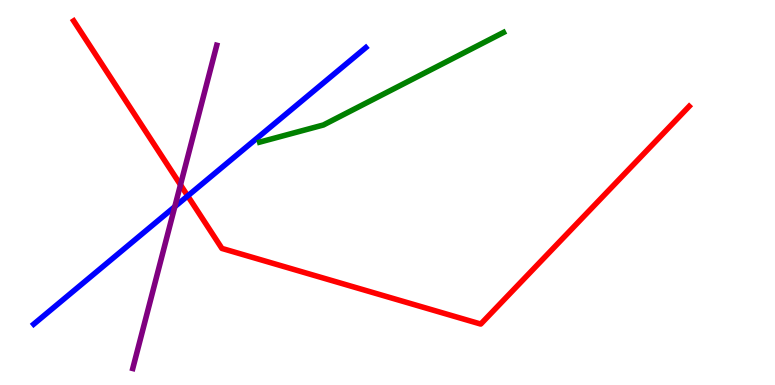[{'lines': ['blue', 'red'], 'intersections': [{'x': 2.42, 'y': 4.91}]}, {'lines': ['green', 'red'], 'intersections': []}, {'lines': ['purple', 'red'], 'intersections': [{'x': 2.33, 'y': 5.2}]}, {'lines': ['blue', 'green'], 'intersections': []}, {'lines': ['blue', 'purple'], 'intersections': [{'x': 2.26, 'y': 4.63}]}, {'lines': ['green', 'purple'], 'intersections': []}]